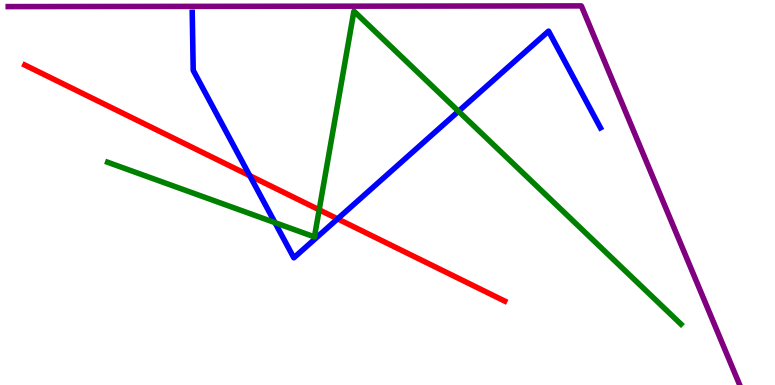[{'lines': ['blue', 'red'], 'intersections': [{'x': 3.22, 'y': 5.44}, {'x': 4.36, 'y': 4.32}]}, {'lines': ['green', 'red'], 'intersections': [{'x': 4.12, 'y': 4.55}]}, {'lines': ['purple', 'red'], 'intersections': []}, {'lines': ['blue', 'green'], 'intersections': [{'x': 3.55, 'y': 4.22}, {'x': 5.92, 'y': 7.11}]}, {'lines': ['blue', 'purple'], 'intersections': []}, {'lines': ['green', 'purple'], 'intersections': []}]